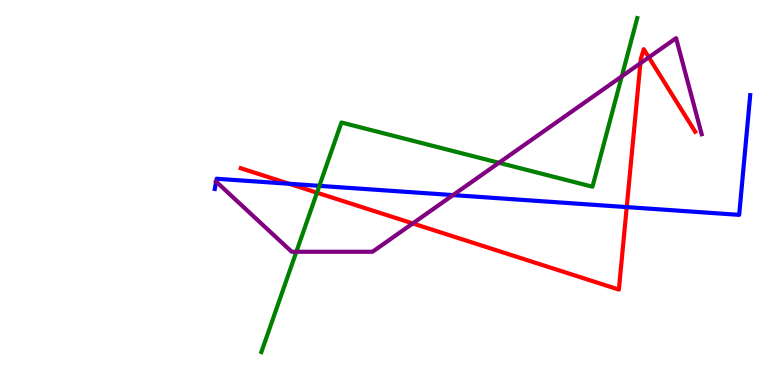[{'lines': ['blue', 'red'], 'intersections': [{'x': 3.73, 'y': 5.23}, {'x': 8.09, 'y': 4.62}]}, {'lines': ['green', 'red'], 'intersections': [{'x': 4.09, 'y': 4.99}]}, {'lines': ['purple', 'red'], 'intersections': [{'x': 5.33, 'y': 4.2}, {'x': 8.26, 'y': 8.36}, {'x': 8.37, 'y': 8.51}]}, {'lines': ['blue', 'green'], 'intersections': [{'x': 4.12, 'y': 5.17}]}, {'lines': ['blue', 'purple'], 'intersections': [{'x': 2.79, 'y': 5.28}, {'x': 5.85, 'y': 4.93}]}, {'lines': ['green', 'purple'], 'intersections': [{'x': 3.82, 'y': 3.46}, {'x': 6.44, 'y': 5.77}, {'x': 8.02, 'y': 8.02}]}]